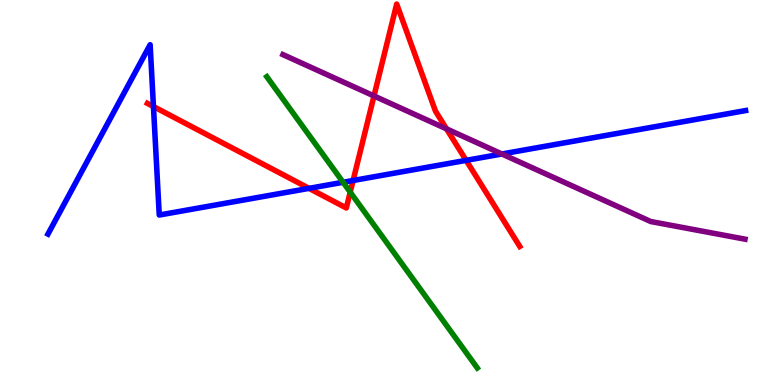[{'lines': ['blue', 'red'], 'intersections': [{'x': 1.98, 'y': 7.23}, {'x': 3.99, 'y': 5.11}, {'x': 4.56, 'y': 5.31}, {'x': 6.01, 'y': 5.83}]}, {'lines': ['green', 'red'], 'intersections': [{'x': 4.52, 'y': 5.01}]}, {'lines': ['purple', 'red'], 'intersections': [{'x': 4.83, 'y': 7.51}, {'x': 5.76, 'y': 6.65}]}, {'lines': ['blue', 'green'], 'intersections': [{'x': 4.43, 'y': 5.27}]}, {'lines': ['blue', 'purple'], 'intersections': [{'x': 6.48, 'y': 6.0}]}, {'lines': ['green', 'purple'], 'intersections': []}]